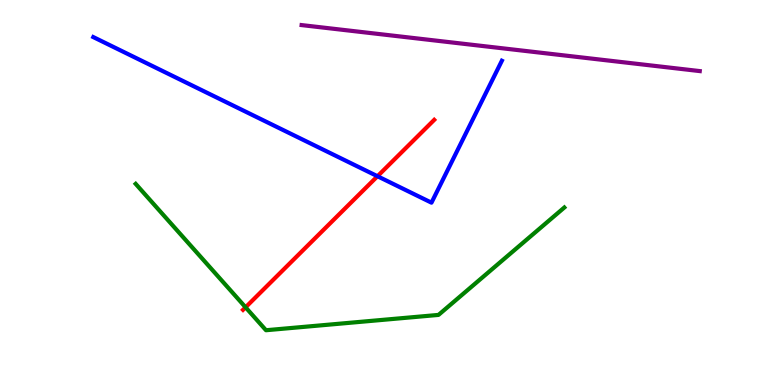[{'lines': ['blue', 'red'], 'intersections': [{'x': 4.87, 'y': 5.42}]}, {'lines': ['green', 'red'], 'intersections': [{'x': 3.17, 'y': 2.02}]}, {'lines': ['purple', 'red'], 'intersections': []}, {'lines': ['blue', 'green'], 'intersections': []}, {'lines': ['blue', 'purple'], 'intersections': []}, {'lines': ['green', 'purple'], 'intersections': []}]